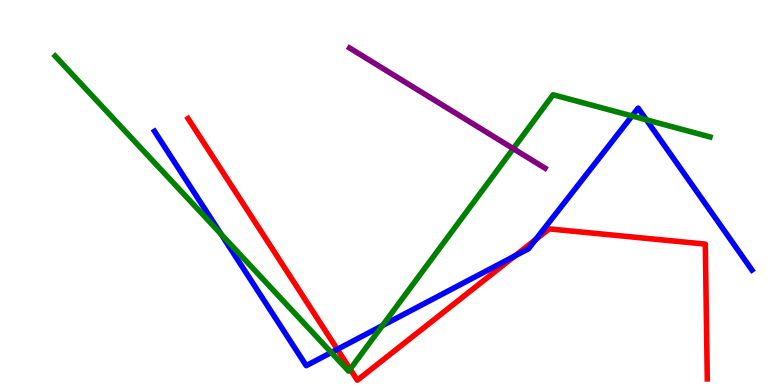[{'lines': ['blue', 'red'], 'intersections': [{'x': 4.35, 'y': 0.927}, {'x': 6.64, 'y': 3.35}, {'x': 6.91, 'y': 3.78}]}, {'lines': ['green', 'red'], 'intersections': [{'x': 4.52, 'y': 0.411}]}, {'lines': ['purple', 'red'], 'intersections': []}, {'lines': ['blue', 'green'], 'intersections': [{'x': 2.85, 'y': 3.91}, {'x': 4.27, 'y': 0.844}, {'x': 4.93, 'y': 1.54}, {'x': 8.16, 'y': 6.99}, {'x': 8.34, 'y': 6.89}]}, {'lines': ['blue', 'purple'], 'intersections': []}, {'lines': ['green', 'purple'], 'intersections': [{'x': 6.62, 'y': 6.14}]}]